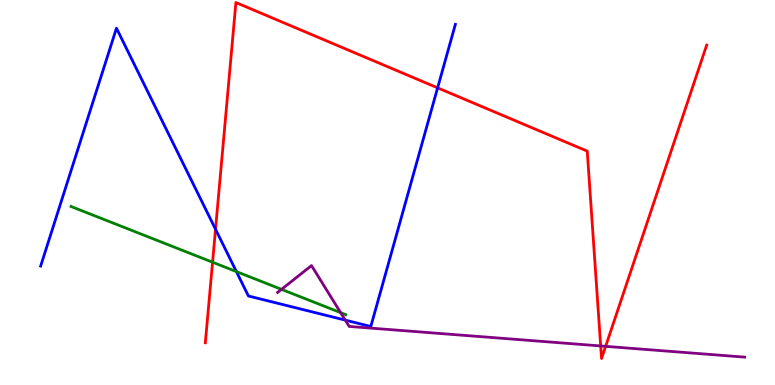[{'lines': ['blue', 'red'], 'intersections': [{'x': 2.78, 'y': 4.05}, {'x': 5.65, 'y': 7.72}]}, {'lines': ['green', 'red'], 'intersections': [{'x': 2.74, 'y': 3.19}]}, {'lines': ['purple', 'red'], 'intersections': [{'x': 7.75, 'y': 1.01}, {'x': 7.81, 'y': 1.0}]}, {'lines': ['blue', 'green'], 'intersections': [{'x': 3.05, 'y': 2.95}]}, {'lines': ['blue', 'purple'], 'intersections': [{'x': 4.46, 'y': 1.69}]}, {'lines': ['green', 'purple'], 'intersections': [{'x': 3.63, 'y': 2.48}, {'x': 4.4, 'y': 1.88}]}]